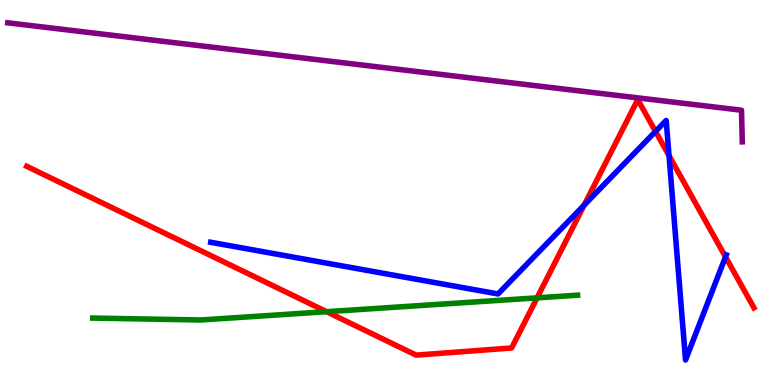[{'lines': ['blue', 'red'], 'intersections': [{'x': 7.54, 'y': 4.67}, {'x': 8.46, 'y': 6.59}, {'x': 8.63, 'y': 5.96}, {'x': 9.36, 'y': 3.33}]}, {'lines': ['green', 'red'], 'intersections': [{'x': 4.21, 'y': 1.9}, {'x': 6.93, 'y': 2.26}]}, {'lines': ['purple', 'red'], 'intersections': []}, {'lines': ['blue', 'green'], 'intersections': []}, {'lines': ['blue', 'purple'], 'intersections': []}, {'lines': ['green', 'purple'], 'intersections': []}]